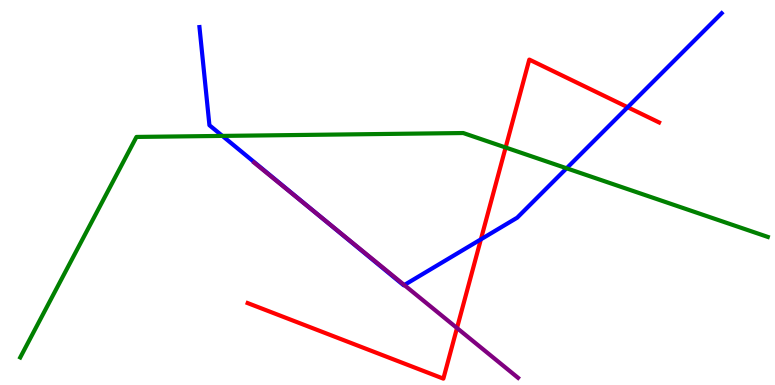[{'lines': ['blue', 'red'], 'intersections': [{'x': 6.2, 'y': 3.78}, {'x': 8.1, 'y': 7.22}]}, {'lines': ['green', 'red'], 'intersections': [{'x': 6.52, 'y': 6.17}]}, {'lines': ['purple', 'red'], 'intersections': [{'x': 5.9, 'y': 1.48}]}, {'lines': ['blue', 'green'], 'intersections': [{'x': 2.87, 'y': 6.47}, {'x': 7.31, 'y': 5.63}]}, {'lines': ['blue', 'purple'], 'intersections': [{'x': 4.1, 'y': 4.43}, {'x': 5.22, 'y': 2.6}]}, {'lines': ['green', 'purple'], 'intersections': []}]